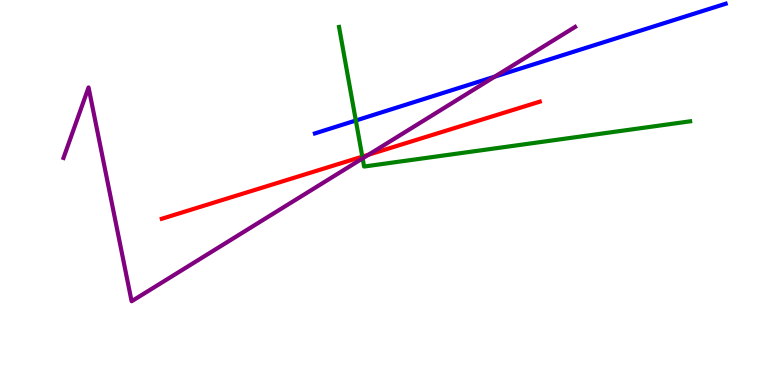[{'lines': ['blue', 'red'], 'intersections': []}, {'lines': ['green', 'red'], 'intersections': [{'x': 4.67, 'y': 5.93}]}, {'lines': ['purple', 'red'], 'intersections': [{'x': 4.76, 'y': 5.98}]}, {'lines': ['blue', 'green'], 'intersections': [{'x': 4.59, 'y': 6.87}]}, {'lines': ['blue', 'purple'], 'intersections': [{'x': 6.38, 'y': 8.01}]}, {'lines': ['green', 'purple'], 'intersections': [{'x': 4.68, 'y': 5.89}]}]